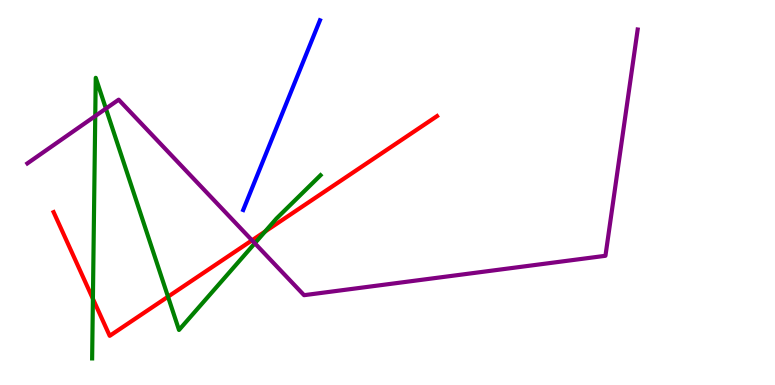[{'lines': ['blue', 'red'], 'intersections': []}, {'lines': ['green', 'red'], 'intersections': [{'x': 1.2, 'y': 2.24}, {'x': 2.17, 'y': 2.29}, {'x': 3.42, 'y': 3.99}]}, {'lines': ['purple', 'red'], 'intersections': [{'x': 3.25, 'y': 3.76}]}, {'lines': ['blue', 'green'], 'intersections': []}, {'lines': ['blue', 'purple'], 'intersections': []}, {'lines': ['green', 'purple'], 'intersections': [{'x': 1.23, 'y': 6.99}, {'x': 1.37, 'y': 7.18}, {'x': 3.29, 'y': 3.68}]}]